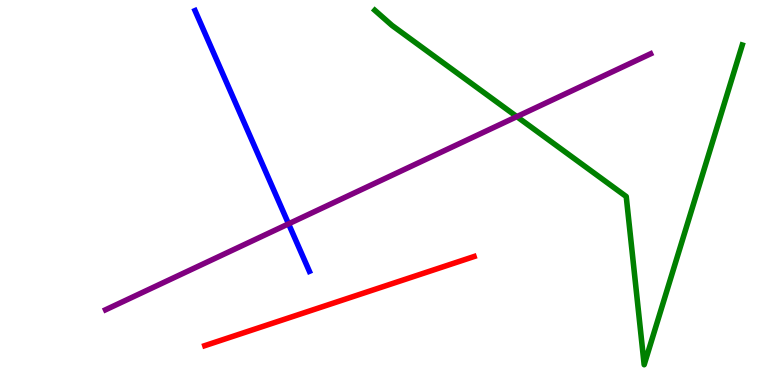[{'lines': ['blue', 'red'], 'intersections': []}, {'lines': ['green', 'red'], 'intersections': []}, {'lines': ['purple', 'red'], 'intersections': []}, {'lines': ['blue', 'green'], 'intersections': []}, {'lines': ['blue', 'purple'], 'intersections': [{'x': 3.72, 'y': 4.19}]}, {'lines': ['green', 'purple'], 'intersections': [{'x': 6.67, 'y': 6.97}]}]